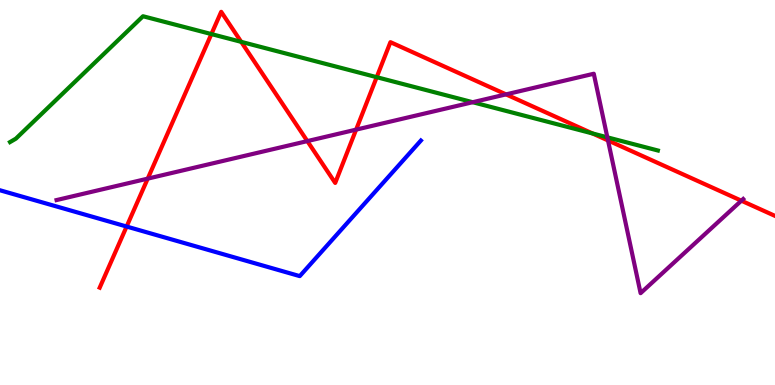[{'lines': ['blue', 'red'], 'intersections': [{'x': 1.63, 'y': 4.12}]}, {'lines': ['green', 'red'], 'intersections': [{'x': 2.73, 'y': 9.11}, {'x': 3.11, 'y': 8.91}, {'x': 4.86, 'y': 8.0}, {'x': 7.65, 'y': 6.53}]}, {'lines': ['purple', 'red'], 'intersections': [{'x': 1.91, 'y': 5.36}, {'x': 3.97, 'y': 6.34}, {'x': 4.6, 'y': 6.63}, {'x': 6.53, 'y': 7.55}, {'x': 7.85, 'y': 6.35}, {'x': 9.57, 'y': 4.79}]}, {'lines': ['blue', 'green'], 'intersections': []}, {'lines': ['blue', 'purple'], 'intersections': []}, {'lines': ['green', 'purple'], 'intersections': [{'x': 6.1, 'y': 7.35}, {'x': 7.84, 'y': 6.43}]}]